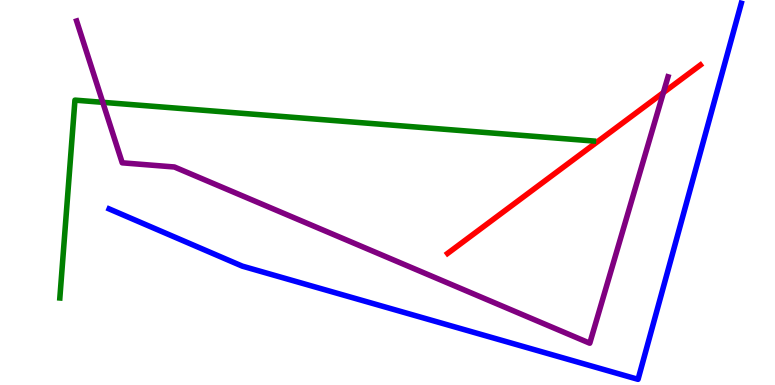[{'lines': ['blue', 'red'], 'intersections': []}, {'lines': ['green', 'red'], 'intersections': []}, {'lines': ['purple', 'red'], 'intersections': [{'x': 8.56, 'y': 7.59}]}, {'lines': ['blue', 'green'], 'intersections': []}, {'lines': ['blue', 'purple'], 'intersections': []}, {'lines': ['green', 'purple'], 'intersections': [{'x': 1.33, 'y': 7.34}]}]